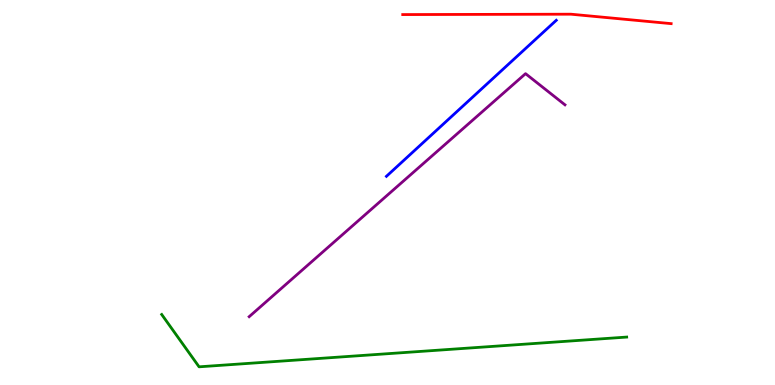[{'lines': ['blue', 'red'], 'intersections': []}, {'lines': ['green', 'red'], 'intersections': []}, {'lines': ['purple', 'red'], 'intersections': []}, {'lines': ['blue', 'green'], 'intersections': []}, {'lines': ['blue', 'purple'], 'intersections': []}, {'lines': ['green', 'purple'], 'intersections': []}]